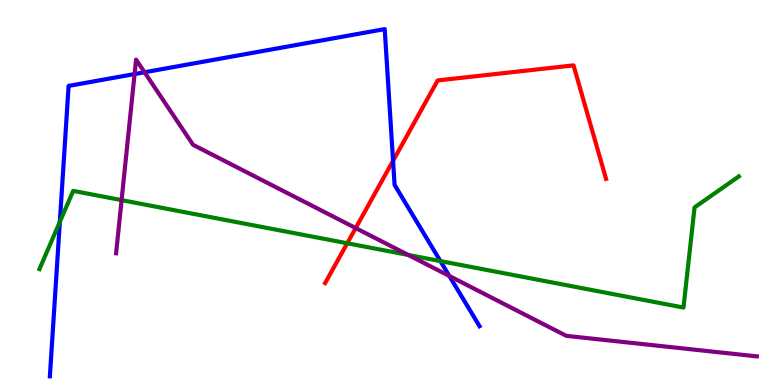[{'lines': ['blue', 'red'], 'intersections': [{'x': 5.07, 'y': 5.82}]}, {'lines': ['green', 'red'], 'intersections': [{'x': 4.48, 'y': 3.68}]}, {'lines': ['purple', 'red'], 'intersections': [{'x': 4.59, 'y': 4.08}]}, {'lines': ['blue', 'green'], 'intersections': [{'x': 0.772, 'y': 4.24}, {'x': 5.68, 'y': 3.22}]}, {'lines': ['blue', 'purple'], 'intersections': [{'x': 1.74, 'y': 8.08}, {'x': 1.87, 'y': 8.12}, {'x': 5.8, 'y': 2.83}]}, {'lines': ['green', 'purple'], 'intersections': [{'x': 1.57, 'y': 4.8}, {'x': 5.27, 'y': 3.38}]}]